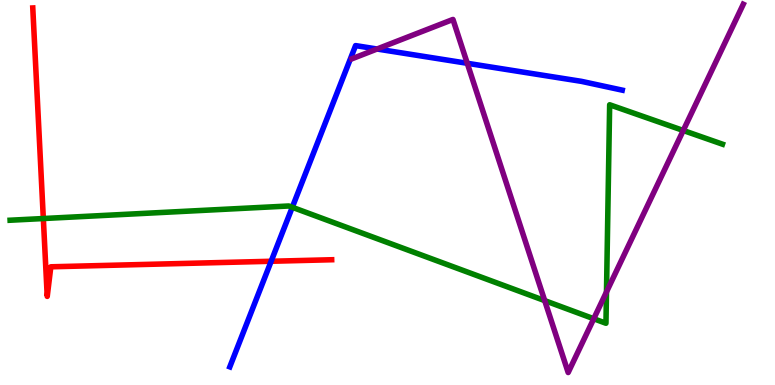[{'lines': ['blue', 'red'], 'intersections': [{'x': 3.5, 'y': 3.21}]}, {'lines': ['green', 'red'], 'intersections': [{'x': 0.559, 'y': 4.32}]}, {'lines': ['purple', 'red'], 'intersections': []}, {'lines': ['blue', 'green'], 'intersections': [{'x': 3.77, 'y': 4.62}]}, {'lines': ['blue', 'purple'], 'intersections': [{'x': 4.87, 'y': 8.73}, {'x': 6.03, 'y': 8.36}]}, {'lines': ['green', 'purple'], 'intersections': [{'x': 7.03, 'y': 2.19}, {'x': 7.66, 'y': 1.72}, {'x': 7.83, 'y': 2.42}, {'x': 8.82, 'y': 6.61}]}]